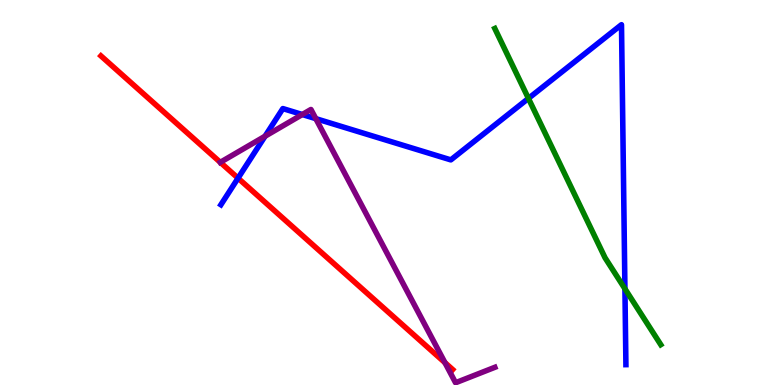[{'lines': ['blue', 'red'], 'intersections': [{'x': 3.07, 'y': 5.37}]}, {'lines': ['green', 'red'], 'intersections': []}, {'lines': ['purple', 'red'], 'intersections': [{'x': 2.84, 'y': 5.78}, {'x': 5.74, 'y': 0.581}]}, {'lines': ['blue', 'green'], 'intersections': [{'x': 6.82, 'y': 7.44}, {'x': 8.06, 'y': 2.5}]}, {'lines': ['blue', 'purple'], 'intersections': [{'x': 3.42, 'y': 6.46}, {'x': 3.9, 'y': 7.03}, {'x': 4.07, 'y': 6.92}]}, {'lines': ['green', 'purple'], 'intersections': []}]